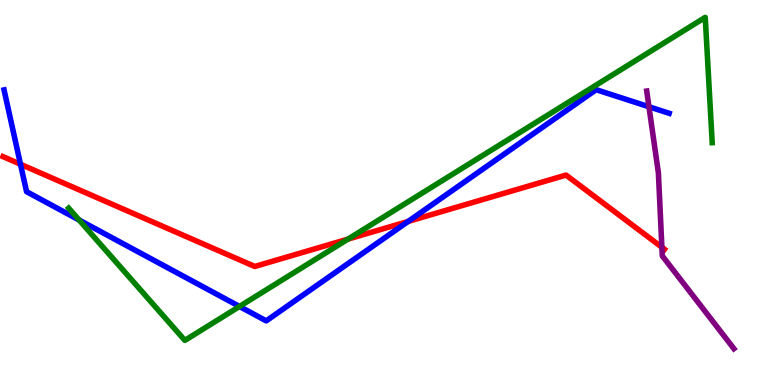[{'lines': ['blue', 'red'], 'intersections': [{'x': 0.264, 'y': 5.73}, {'x': 5.27, 'y': 4.25}]}, {'lines': ['green', 'red'], 'intersections': [{'x': 4.49, 'y': 3.79}]}, {'lines': ['purple', 'red'], 'intersections': [{'x': 8.54, 'y': 3.58}]}, {'lines': ['blue', 'green'], 'intersections': [{'x': 1.02, 'y': 4.29}, {'x': 3.09, 'y': 2.04}]}, {'lines': ['blue', 'purple'], 'intersections': [{'x': 8.37, 'y': 7.23}]}, {'lines': ['green', 'purple'], 'intersections': []}]